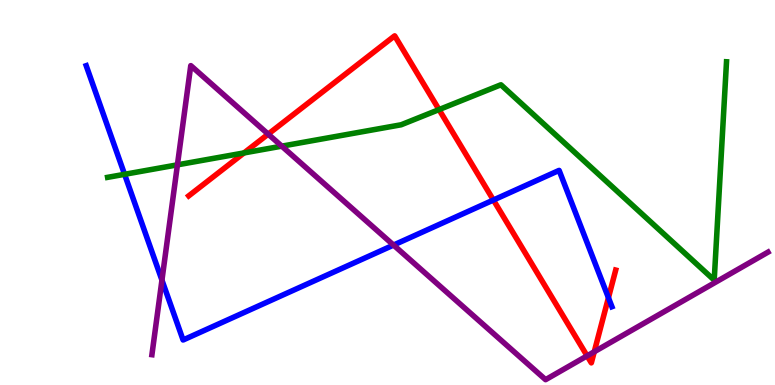[{'lines': ['blue', 'red'], 'intersections': [{'x': 6.37, 'y': 4.8}, {'x': 7.85, 'y': 2.27}]}, {'lines': ['green', 'red'], 'intersections': [{'x': 3.15, 'y': 6.03}, {'x': 5.66, 'y': 7.15}]}, {'lines': ['purple', 'red'], 'intersections': [{'x': 3.46, 'y': 6.52}, {'x': 7.58, 'y': 0.757}, {'x': 7.67, 'y': 0.863}]}, {'lines': ['blue', 'green'], 'intersections': [{'x': 1.61, 'y': 5.47}]}, {'lines': ['blue', 'purple'], 'intersections': [{'x': 2.09, 'y': 2.72}, {'x': 5.08, 'y': 3.63}]}, {'lines': ['green', 'purple'], 'intersections': [{'x': 2.29, 'y': 5.72}, {'x': 3.64, 'y': 6.2}]}]